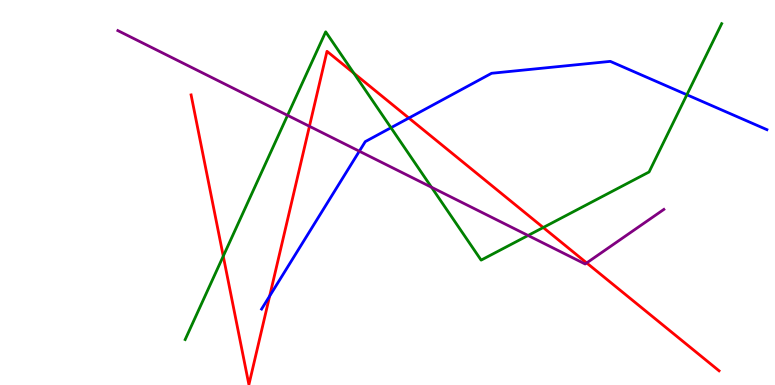[{'lines': ['blue', 'red'], 'intersections': [{'x': 3.48, 'y': 2.31}, {'x': 5.28, 'y': 6.93}]}, {'lines': ['green', 'red'], 'intersections': [{'x': 2.88, 'y': 3.35}, {'x': 4.57, 'y': 8.1}, {'x': 7.01, 'y': 4.09}]}, {'lines': ['purple', 'red'], 'intersections': [{'x': 3.99, 'y': 6.72}, {'x': 7.57, 'y': 3.17}]}, {'lines': ['blue', 'green'], 'intersections': [{'x': 5.04, 'y': 6.68}, {'x': 8.86, 'y': 7.54}]}, {'lines': ['blue', 'purple'], 'intersections': [{'x': 4.64, 'y': 6.07}]}, {'lines': ['green', 'purple'], 'intersections': [{'x': 3.71, 'y': 7.0}, {'x': 5.57, 'y': 5.14}, {'x': 6.81, 'y': 3.88}]}]